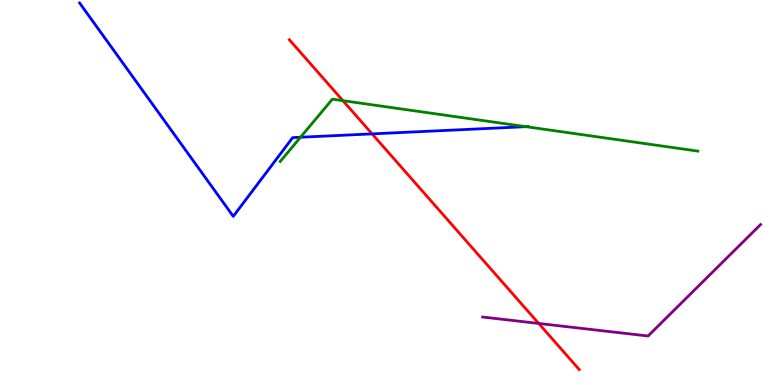[{'lines': ['blue', 'red'], 'intersections': [{'x': 4.8, 'y': 6.52}]}, {'lines': ['green', 'red'], 'intersections': [{'x': 4.42, 'y': 7.39}]}, {'lines': ['purple', 'red'], 'intersections': [{'x': 6.95, 'y': 1.6}]}, {'lines': ['blue', 'green'], 'intersections': [{'x': 3.88, 'y': 6.44}, {'x': 6.79, 'y': 6.71}]}, {'lines': ['blue', 'purple'], 'intersections': []}, {'lines': ['green', 'purple'], 'intersections': []}]